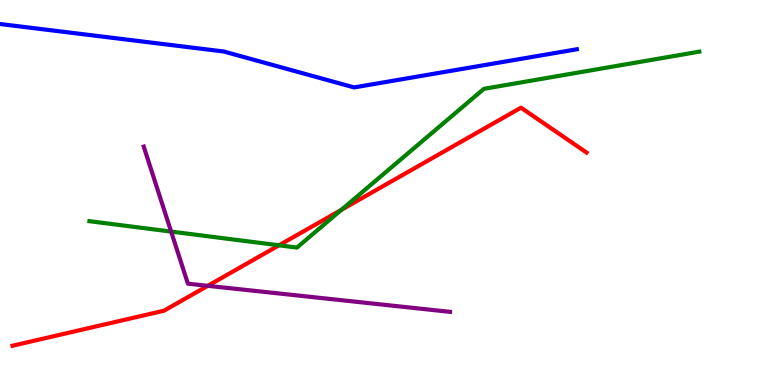[{'lines': ['blue', 'red'], 'intersections': []}, {'lines': ['green', 'red'], 'intersections': [{'x': 3.6, 'y': 3.63}, {'x': 4.41, 'y': 4.55}]}, {'lines': ['purple', 'red'], 'intersections': [{'x': 2.68, 'y': 2.58}]}, {'lines': ['blue', 'green'], 'intersections': []}, {'lines': ['blue', 'purple'], 'intersections': []}, {'lines': ['green', 'purple'], 'intersections': [{'x': 2.21, 'y': 3.98}]}]